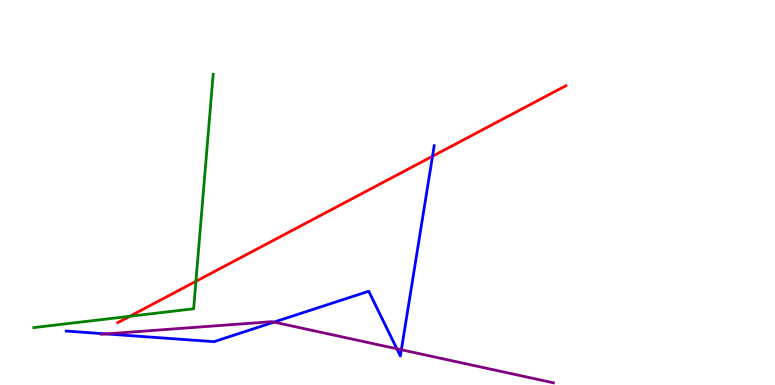[{'lines': ['blue', 'red'], 'intersections': [{'x': 5.58, 'y': 5.94}]}, {'lines': ['green', 'red'], 'intersections': [{'x': 1.67, 'y': 1.78}, {'x': 2.53, 'y': 2.69}]}, {'lines': ['purple', 'red'], 'intersections': []}, {'lines': ['blue', 'green'], 'intersections': []}, {'lines': ['blue', 'purple'], 'intersections': [{'x': 1.37, 'y': 1.33}, {'x': 3.54, 'y': 1.63}, {'x': 5.12, 'y': 0.941}, {'x': 5.18, 'y': 0.915}]}, {'lines': ['green', 'purple'], 'intersections': []}]